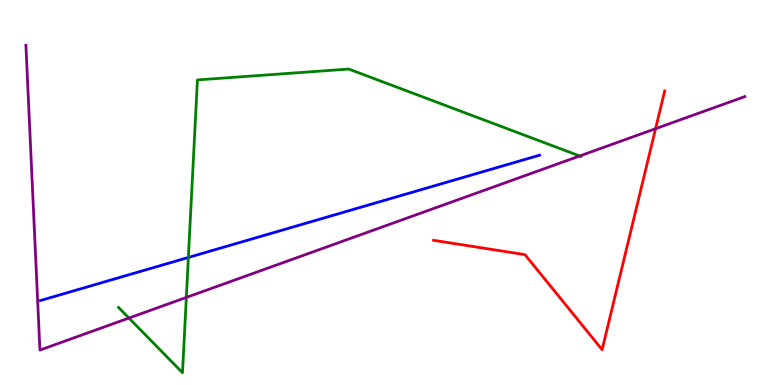[{'lines': ['blue', 'red'], 'intersections': []}, {'lines': ['green', 'red'], 'intersections': []}, {'lines': ['purple', 'red'], 'intersections': [{'x': 8.46, 'y': 6.66}]}, {'lines': ['blue', 'green'], 'intersections': [{'x': 2.43, 'y': 3.31}]}, {'lines': ['blue', 'purple'], 'intersections': []}, {'lines': ['green', 'purple'], 'intersections': [{'x': 1.66, 'y': 1.74}, {'x': 2.4, 'y': 2.27}, {'x': 7.48, 'y': 5.95}]}]